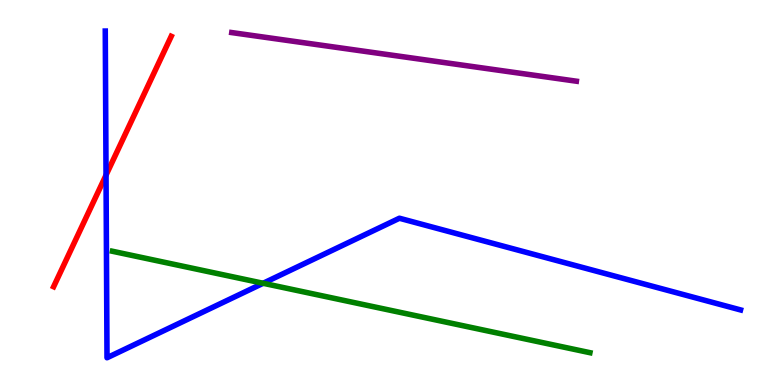[{'lines': ['blue', 'red'], 'intersections': [{'x': 1.37, 'y': 5.45}]}, {'lines': ['green', 'red'], 'intersections': []}, {'lines': ['purple', 'red'], 'intersections': []}, {'lines': ['blue', 'green'], 'intersections': [{'x': 3.4, 'y': 2.64}]}, {'lines': ['blue', 'purple'], 'intersections': []}, {'lines': ['green', 'purple'], 'intersections': []}]